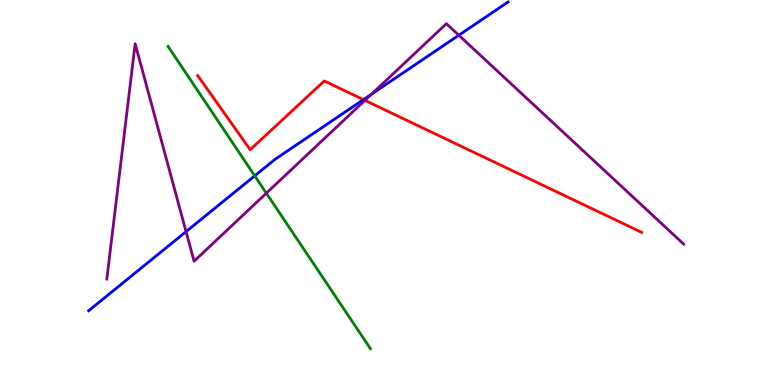[{'lines': ['blue', 'red'], 'intersections': [{'x': 4.69, 'y': 7.41}]}, {'lines': ['green', 'red'], 'intersections': []}, {'lines': ['purple', 'red'], 'intersections': [{'x': 4.71, 'y': 7.39}]}, {'lines': ['blue', 'green'], 'intersections': [{'x': 3.29, 'y': 5.43}]}, {'lines': ['blue', 'purple'], 'intersections': [{'x': 2.4, 'y': 3.98}, {'x': 4.79, 'y': 7.55}, {'x': 5.92, 'y': 9.09}]}, {'lines': ['green', 'purple'], 'intersections': [{'x': 3.44, 'y': 4.98}]}]